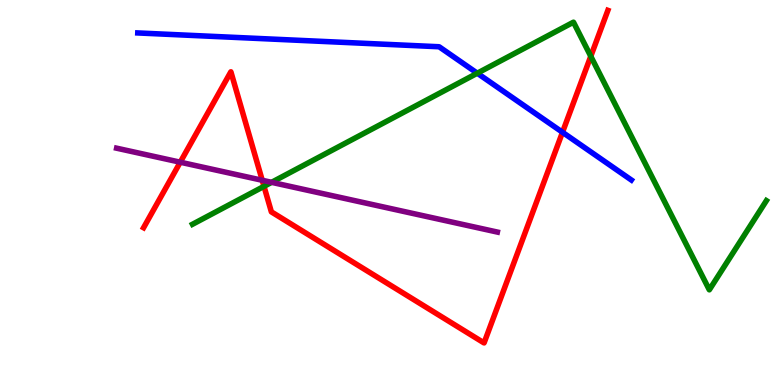[{'lines': ['blue', 'red'], 'intersections': [{'x': 7.26, 'y': 6.56}]}, {'lines': ['green', 'red'], 'intersections': [{'x': 3.41, 'y': 5.16}, {'x': 7.62, 'y': 8.54}]}, {'lines': ['purple', 'red'], 'intersections': [{'x': 2.33, 'y': 5.79}, {'x': 3.38, 'y': 5.32}]}, {'lines': ['blue', 'green'], 'intersections': [{'x': 6.16, 'y': 8.1}]}, {'lines': ['blue', 'purple'], 'intersections': []}, {'lines': ['green', 'purple'], 'intersections': [{'x': 3.5, 'y': 5.26}]}]